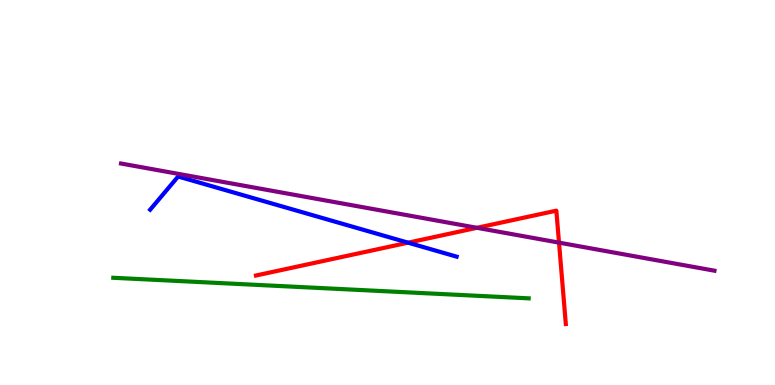[{'lines': ['blue', 'red'], 'intersections': [{'x': 5.27, 'y': 3.7}]}, {'lines': ['green', 'red'], 'intersections': []}, {'lines': ['purple', 'red'], 'intersections': [{'x': 6.15, 'y': 4.08}, {'x': 7.21, 'y': 3.7}]}, {'lines': ['blue', 'green'], 'intersections': []}, {'lines': ['blue', 'purple'], 'intersections': []}, {'lines': ['green', 'purple'], 'intersections': []}]